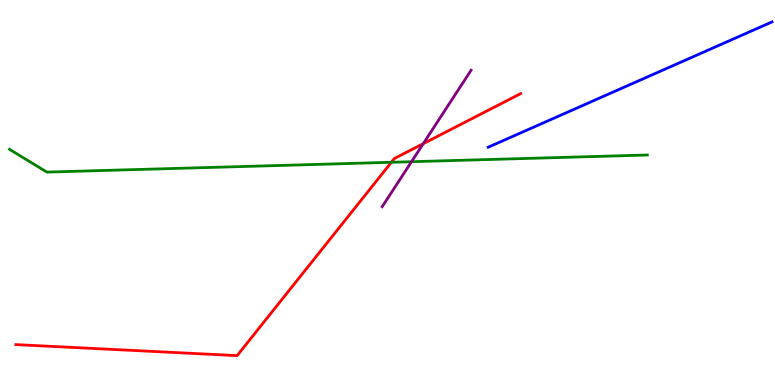[{'lines': ['blue', 'red'], 'intersections': []}, {'lines': ['green', 'red'], 'intersections': [{'x': 5.05, 'y': 5.78}]}, {'lines': ['purple', 'red'], 'intersections': [{'x': 5.46, 'y': 6.27}]}, {'lines': ['blue', 'green'], 'intersections': []}, {'lines': ['blue', 'purple'], 'intersections': []}, {'lines': ['green', 'purple'], 'intersections': [{'x': 5.31, 'y': 5.8}]}]